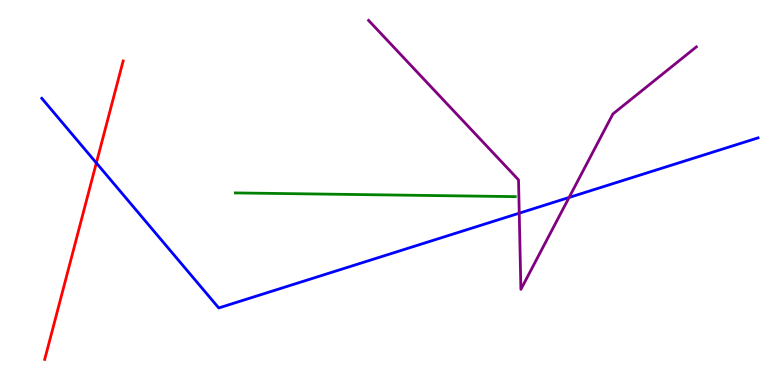[{'lines': ['blue', 'red'], 'intersections': [{'x': 1.24, 'y': 5.77}]}, {'lines': ['green', 'red'], 'intersections': []}, {'lines': ['purple', 'red'], 'intersections': []}, {'lines': ['blue', 'green'], 'intersections': []}, {'lines': ['blue', 'purple'], 'intersections': [{'x': 6.7, 'y': 4.46}, {'x': 7.34, 'y': 4.87}]}, {'lines': ['green', 'purple'], 'intersections': []}]